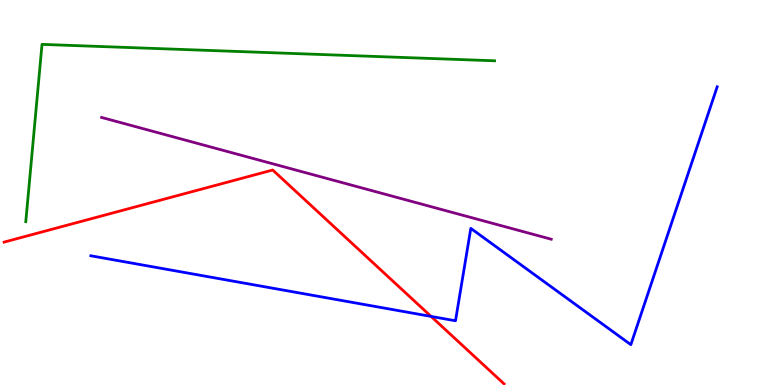[{'lines': ['blue', 'red'], 'intersections': [{'x': 5.56, 'y': 1.78}]}, {'lines': ['green', 'red'], 'intersections': []}, {'lines': ['purple', 'red'], 'intersections': []}, {'lines': ['blue', 'green'], 'intersections': []}, {'lines': ['blue', 'purple'], 'intersections': []}, {'lines': ['green', 'purple'], 'intersections': []}]